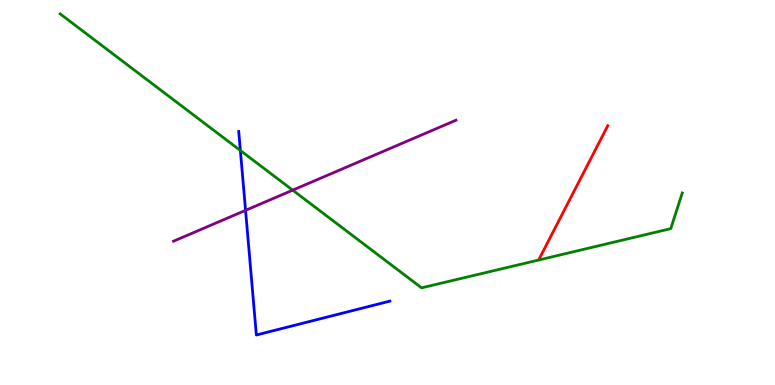[{'lines': ['blue', 'red'], 'intersections': []}, {'lines': ['green', 'red'], 'intersections': []}, {'lines': ['purple', 'red'], 'intersections': []}, {'lines': ['blue', 'green'], 'intersections': [{'x': 3.1, 'y': 6.09}]}, {'lines': ['blue', 'purple'], 'intersections': [{'x': 3.17, 'y': 4.54}]}, {'lines': ['green', 'purple'], 'intersections': [{'x': 3.78, 'y': 5.06}]}]